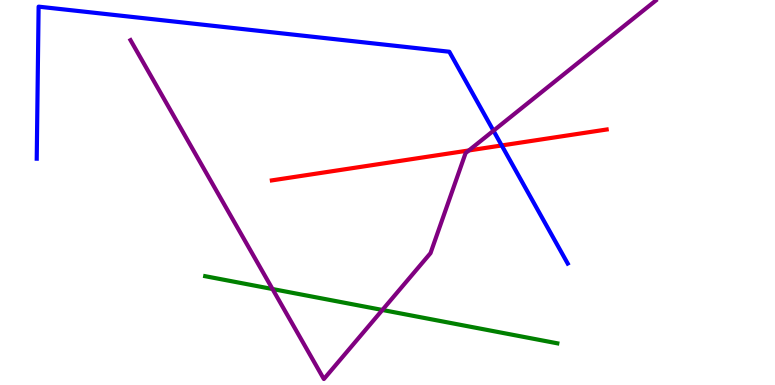[{'lines': ['blue', 'red'], 'intersections': [{'x': 6.47, 'y': 6.22}]}, {'lines': ['green', 'red'], 'intersections': []}, {'lines': ['purple', 'red'], 'intersections': [{'x': 6.05, 'y': 6.09}]}, {'lines': ['blue', 'green'], 'intersections': []}, {'lines': ['blue', 'purple'], 'intersections': [{'x': 6.37, 'y': 6.6}]}, {'lines': ['green', 'purple'], 'intersections': [{'x': 3.52, 'y': 2.49}, {'x': 4.93, 'y': 1.95}]}]